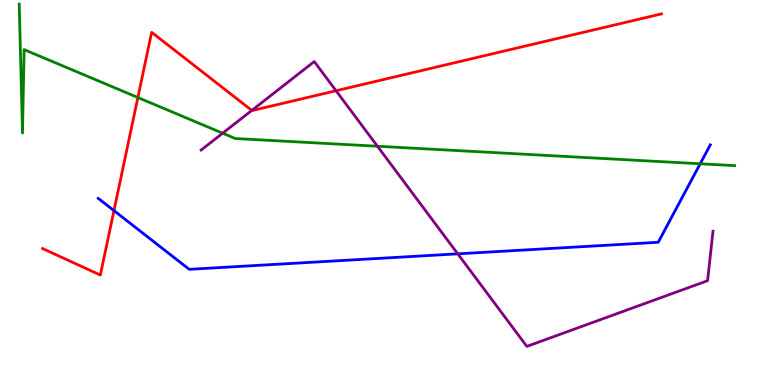[{'lines': ['blue', 'red'], 'intersections': [{'x': 1.47, 'y': 4.53}]}, {'lines': ['green', 'red'], 'intersections': [{'x': 1.78, 'y': 7.47}]}, {'lines': ['purple', 'red'], 'intersections': [{'x': 3.25, 'y': 7.13}, {'x': 4.34, 'y': 7.64}]}, {'lines': ['blue', 'green'], 'intersections': [{'x': 9.03, 'y': 5.75}]}, {'lines': ['blue', 'purple'], 'intersections': [{'x': 5.91, 'y': 3.41}]}, {'lines': ['green', 'purple'], 'intersections': [{'x': 2.87, 'y': 6.54}, {'x': 4.87, 'y': 6.2}]}]